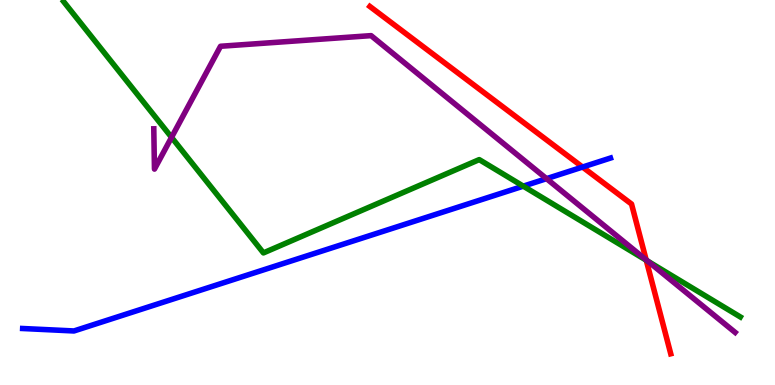[{'lines': ['blue', 'red'], 'intersections': [{'x': 7.52, 'y': 5.66}]}, {'lines': ['green', 'red'], 'intersections': [{'x': 8.34, 'y': 3.24}]}, {'lines': ['purple', 'red'], 'intersections': [{'x': 8.34, 'y': 3.25}]}, {'lines': ['blue', 'green'], 'intersections': [{'x': 6.75, 'y': 5.16}]}, {'lines': ['blue', 'purple'], 'intersections': [{'x': 7.05, 'y': 5.36}]}, {'lines': ['green', 'purple'], 'intersections': [{'x': 2.21, 'y': 6.43}, {'x': 8.36, 'y': 3.22}]}]